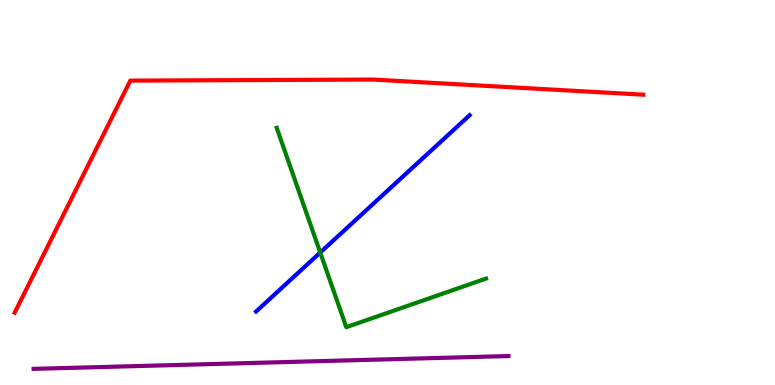[{'lines': ['blue', 'red'], 'intersections': []}, {'lines': ['green', 'red'], 'intersections': []}, {'lines': ['purple', 'red'], 'intersections': []}, {'lines': ['blue', 'green'], 'intersections': [{'x': 4.13, 'y': 3.44}]}, {'lines': ['blue', 'purple'], 'intersections': []}, {'lines': ['green', 'purple'], 'intersections': []}]